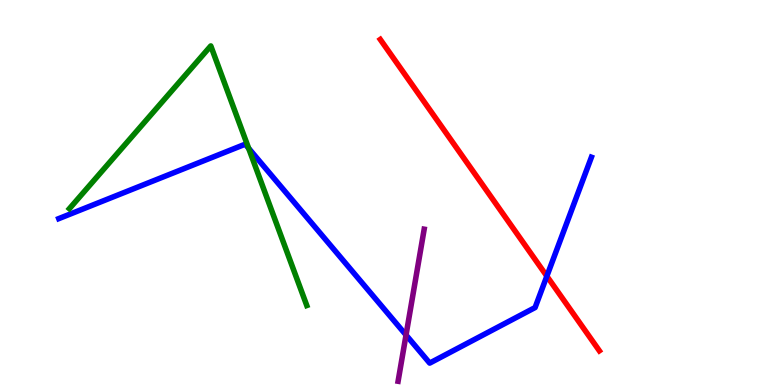[{'lines': ['blue', 'red'], 'intersections': [{'x': 7.06, 'y': 2.83}]}, {'lines': ['green', 'red'], 'intersections': []}, {'lines': ['purple', 'red'], 'intersections': []}, {'lines': ['blue', 'green'], 'intersections': [{'x': 3.21, 'y': 6.15}]}, {'lines': ['blue', 'purple'], 'intersections': [{'x': 5.24, 'y': 1.3}]}, {'lines': ['green', 'purple'], 'intersections': []}]